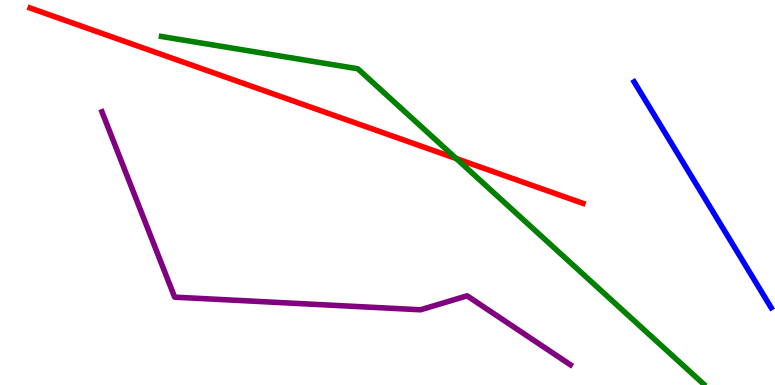[{'lines': ['blue', 'red'], 'intersections': []}, {'lines': ['green', 'red'], 'intersections': [{'x': 5.89, 'y': 5.88}]}, {'lines': ['purple', 'red'], 'intersections': []}, {'lines': ['blue', 'green'], 'intersections': []}, {'lines': ['blue', 'purple'], 'intersections': []}, {'lines': ['green', 'purple'], 'intersections': []}]